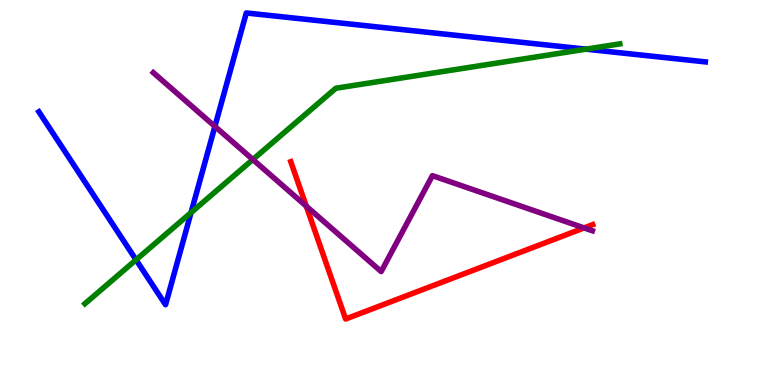[{'lines': ['blue', 'red'], 'intersections': []}, {'lines': ['green', 'red'], 'intersections': []}, {'lines': ['purple', 'red'], 'intersections': [{'x': 3.95, 'y': 4.64}, {'x': 7.54, 'y': 4.08}]}, {'lines': ['blue', 'green'], 'intersections': [{'x': 1.76, 'y': 3.25}, {'x': 2.47, 'y': 4.48}, {'x': 7.56, 'y': 8.72}]}, {'lines': ['blue', 'purple'], 'intersections': [{'x': 2.77, 'y': 6.72}]}, {'lines': ['green', 'purple'], 'intersections': [{'x': 3.26, 'y': 5.86}]}]